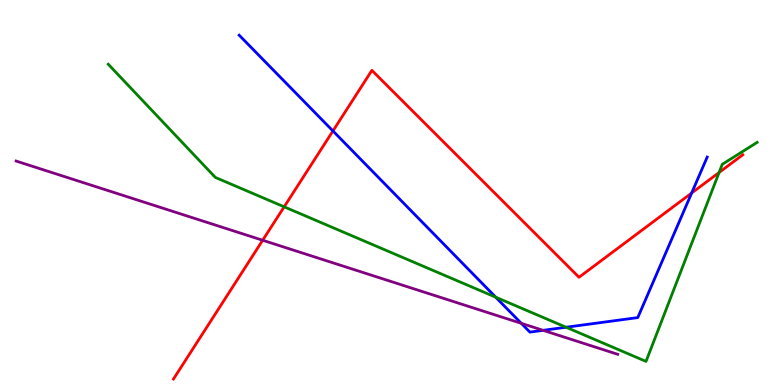[{'lines': ['blue', 'red'], 'intersections': [{'x': 4.3, 'y': 6.6}, {'x': 8.92, 'y': 4.99}]}, {'lines': ['green', 'red'], 'intersections': [{'x': 3.67, 'y': 4.63}, {'x': 9.28, 'y': 5.52}]}, {'lines': ['purple', 'red'], 'intersections': [{'x': 3.39, 'y': 3.76}]}, {'lines': ['blue', 'green'], 'intersections': [{'x': 6.4, 'y': 2.28}, {'x': 7.3, 'y': 1.5}]}, {'lines': ['blue', 'purple'], 'intersections': [{'x': 6.73, 'y': 1.6}, {'x': 7.01, 'y': 1.42}]}, {'lines': ['green', 'purple'], 'intersections': []}]